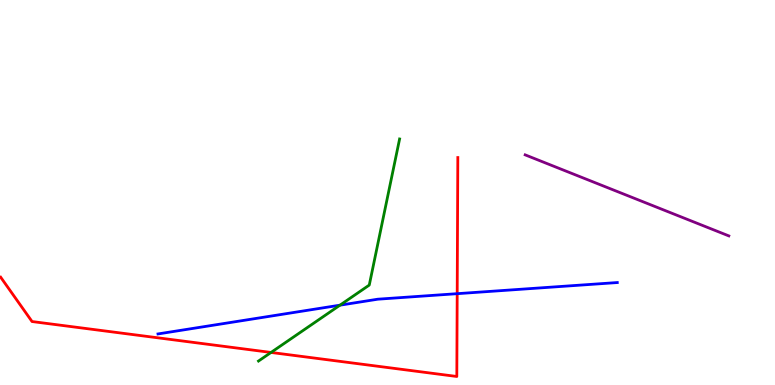[{'lines': ['blue', 'red'], 'intersections': [{'x': 5.9, 'y': 2.37}]}, {'lines': ['green', 'red'], 'intersections': [{'x': 3.5, 'y': 0.845}]}, {'lines': ['purple', 'red'], 'intersections': []}, {'lines': ['blue', 'green'], 'intersections': [{'x': 4.39, 'y': 2.07}]}, {'lines': ['blue', 'purple'], 'intersections': []}, {'lines': ['green', 'purple'], 'intersections': []}]